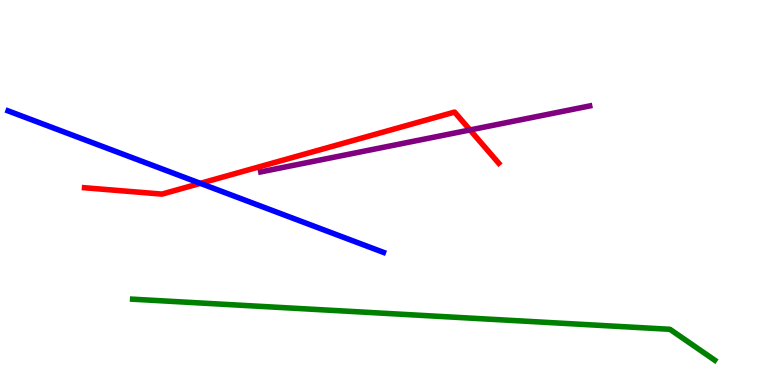[{'lines': ['blue', 'red'], 'intersections': [{'x': 2.59, 'y': 5.24}]}, {'lines': ['green', 'red'], 'intersections': []}, {'lines': ['purple', 'red'], 'intersections': [{'x': 6.06, 'y': 6.62}]}, {'lines': ['blue', 'green'], 'intersections': []}, {'lines': ['blue', 'purple'], 'intersections': []}, {'lines': ['green', 'purple'], 'intersections': []}]